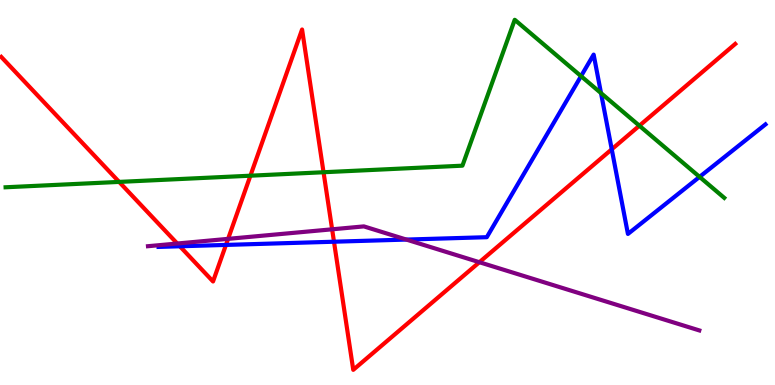[{'lines': ['blue', 'red'], 'intersections': [{'x': 2.32, 'y': 3.6}, {'x': 2.92, 'y': 3.64}, {'x': 4.31, 'y': 3.72}, {'x': 7.89, 'y': 6.12}]}, {'lines': ['green', 'red'], 'intersections': [{'x': 1.54, 'y': 5.28}, {'x': 3.23, 'y': 5.44}, {'x': 4.17, 'y': 5.53}, {'x': 8.25, 'y': 6.73}]}, {'lines': ['purple', 'red'], 'intersections': [{'x': 2.29, 'y': 3.67}, {'x': 2.94, 'y': 3.8}, {'x': 4.29, 'y': 4.04}, {'x': 6.19, 'y': 3.19}]}, {'lines': ['blue', 'green'], 'intersections': [{'x': 7.5, 'y': 8.02}, {'x': 7.75, 'y': 7.58}, {'x': 9.03, 'y': 5.41}]}, {'lines': ['blue', 'purple'], 'intersections': [{'x': 5.24, 'y': 3.78}]}, {'lines': ['green', 'purple'], 'intersections': []}]